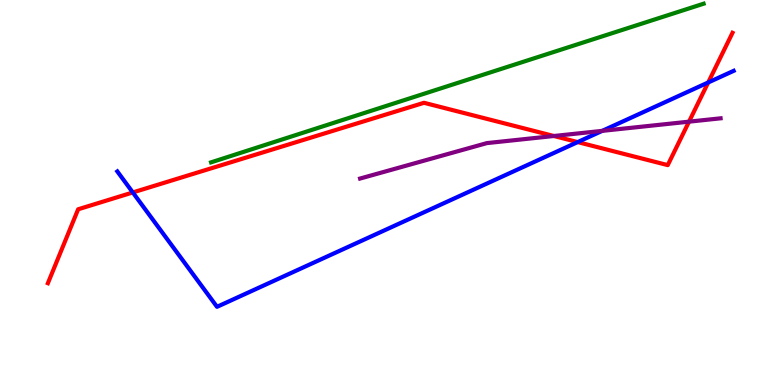[{'lines': ['blue', 'red'], 'intersections': [{'x': 1.71, 'y': 5.0}, {'x': 7.45, 'y': 6.31}, {'x': 9.14, 'y': 7.86}]}, {'lines': ['green', 'red'], 'intersections': []}, {'lines': ['purple', 'red'], 'intersections': [{'x': 7.15, 'y': 6.47}, {'x': 8.89, 'y': 6.84}]}, {'lines': ['blue', 'green'], 'intersections': []}, {'lines': ['blue', 'purple'], 'intersections': [{'x': 7.77, 'y': 6.6}]}, {'lines': ['green', 'purple'], 'intersections': []}]